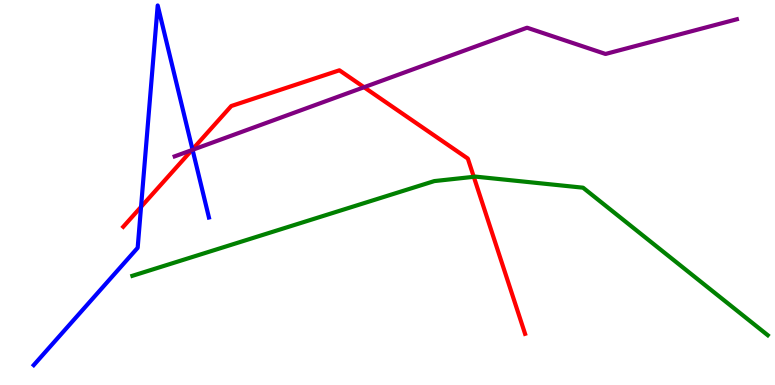[{'lines': ['blue', 'red'], 'intersections': [{'x': 1.82, 'y': 4.63}, {'x': 2.48, 'y': 6.12}]}, {'lines': ['green', 'red'], 'intersections': [{'x': 6.11, 'y': 5.41}]}, {'lines': ['purple', 'red'], 'intersections': [{'x': 2.48, 'y': 6.1}, {'x': 4.7, 'y': 7.73}]}, {'lines': ['blue', 'green'], 'intersections': []}, {'lines': ['blue', 'purple'], 'intersections': [{'x': 2.48, 'y': 6.11}]}, {'lines': ['green', 'purple'], 'intersections': []}]